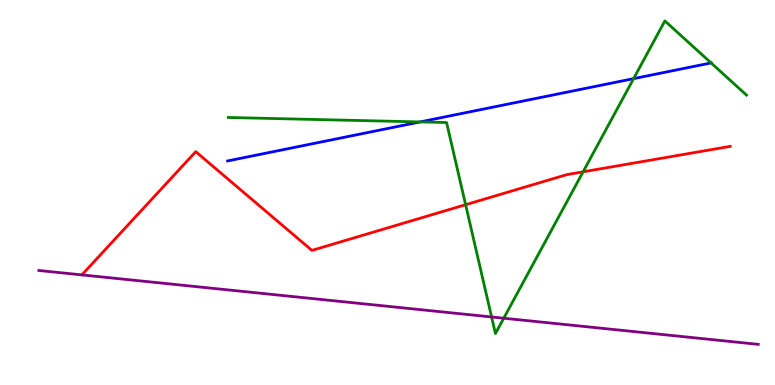[{'lines': ['blue', 'red'], 'intersections': []}, {'lines': ['green', 'red'], 'intersections': [{'x': 6.01, 'y': 4.68}, {'x': 7.52, 'y': 5.54}]}, {'lines': ['purple', 'red'], 'intersections': []}, {'lines': ['blue', 'green'], 'intersections': [{'x': 5.42, 'y': 6.83}, {'x': 8.18, 'y': 7.96}, {'x': 9.18, 'y': 8.37}]}, {'lines': ['blue', 'purple'], 'intersections': []}, {'lines': ['green', 'purple'], 'intersections': [{'x': 6.34, 'y': 1.77}, {'x': 6.5, 'y': 1.73}]}]